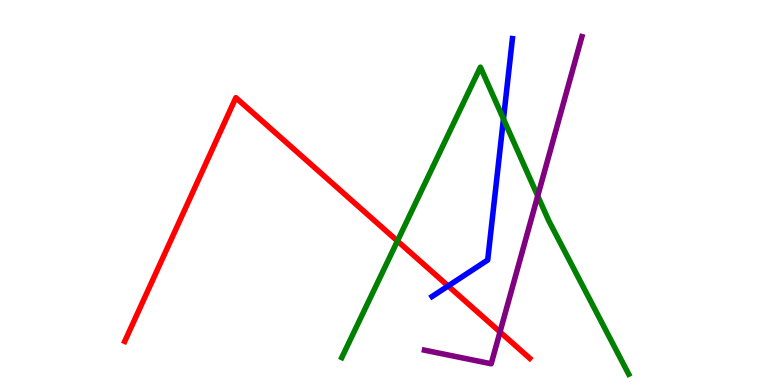[{'lines': ['blue', 'red'], 'intersections': [{'x': 5.78, 'y': 2.57}]}, {'lines': ['green', 'red'], 'intersections': [{'x': 5.13, 'y': 3.74}]}, {'lines': ['purple', 'red'], 'intersections': [{'x': 6.45, 'y': 1.38}]}, {'lines': ['blue', 'green'], 'intersections': [{'x': 6.5, 'y': 6.91}]}, {'lines': ['blue', 'purple'], 'intersections': []}, {'lines': ['green', 'purple'], 'intersections': [{'x': 6.94, 'y': 4.91}]}]